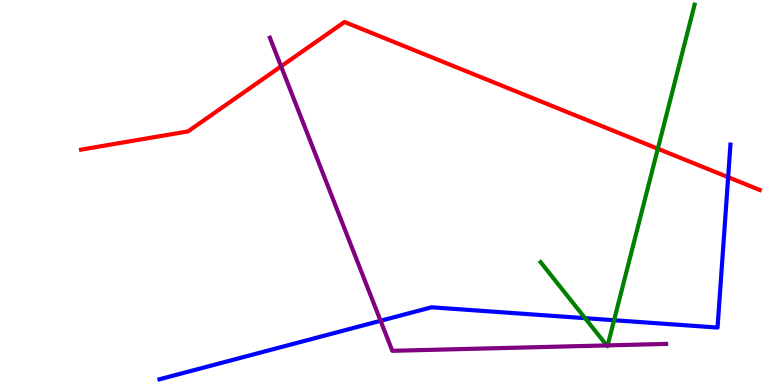[{'lines': ['blue', 'red'], 'intersections': [{'x': 9.4, 'y': 5.4}]}, {'lines': ['green', 'red'], 'intersections': [{'x': 8.49, 'y': 6.14}]}, {'lines': ['purple', 'red'], 'intersections': [{'x': 3.63, 'y': 8.28}]}, {'lines': ['blue', 'green'], 'intersections': [{'x': 7.55, 'y': 1.74}, {'x': 7.92, 'y': 1.68}]}, {'lines': ['blue', 'purple'], 'intersections': [{'x': 4.91, 'y': 1.67}]}, {'lines': ['green', 'purple'], 'intersections': [{'x': 7.83, 'y': 1.03}, {'x': 7.84, 'y': 1.03}]}]